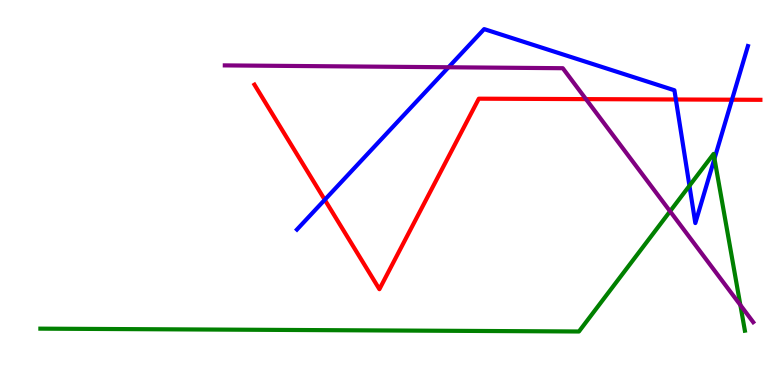[{'lines': ['blue', 'red'], 'intersections': [{'x': 4.19, 'y': 4.81}, {'x': 8.72, 'y': 7.42}, {'x': 9.44, 'y': 7.41}]}, {'lines': ['green', 'red'], 'intersections': []}, {'lines': ['purple', 'red'], 'intersections': [{'x': 7.56, 'y': 7.43}]}, {'lines': ['blue', 'green'], 'intersections': [{'x': 8.9, 'y': 5.18}, {'x': 9.22, 'y': 5.88}]}, {'lines': ['blue', 'purple'], 'intersections': [{'x': 5.79, 'y': 8.25}]}, {'lines': ['green', 'purple'], 'intersections': [{'x': 8.65, 'y': 4.51}, {'x': 9.55, 'y': 2.08}]}]